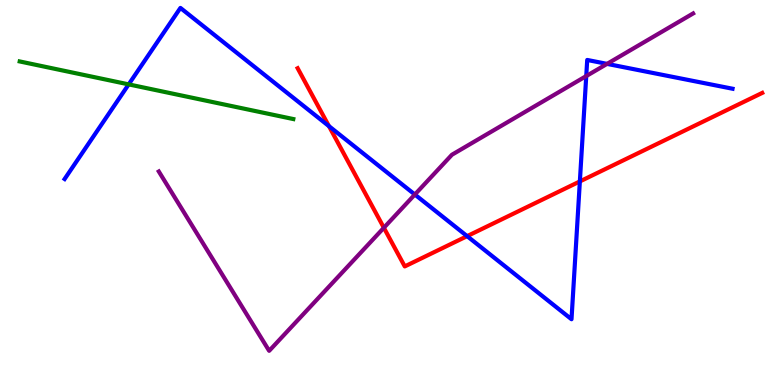[{'lines': ['blue', 'red'], 'intersections': [{'x': 4.24, 'y': 6.72}, {'x': 6.03, 'y': 3.87}, {'x': 7.48, 'y': 5.29}]}, {'lines': ['green', 'red'], 'intersections': []}, {'lines': ['purple', 'red'], 'intersections': [{'x': 4.95, 'y': 4.08}]}, {'lines': ['blue', 'green'], 'intersections': [{'x': 1.66, 'y': 7.81}]}, {'lines': ['blue', 'purple'], 'intersections': [{'x': 5.35, 'y': 4.95}, {'x': 7.56, 'y': 8.02}, {'x': 7.83, 'y': 8.34}]}, {'lines': ['green', 'purple'], 'intersections': []}]